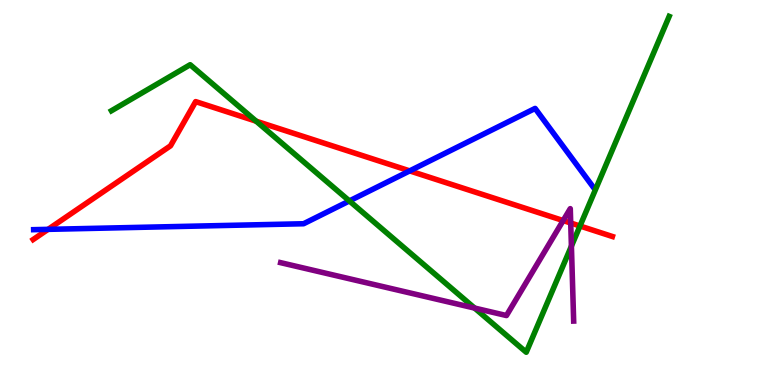[{'lines': ['blue', 'red'], 'intersections': [{'x': 0.62, 'y': 4.04}, {'x': 5.29, 'y': 5.56}]}, {'lines': ['green', 'red'], 'intersections': [{'x': 3.31, 'y': 6.85}, {'x': 7.48, 'y': 4.13}]}, {'lines': ['purple', 'red'], 'intersections': [{'x': 7.27, 'y': 4.27}, {'x': 7.36, 'y': 4.21}]}, {'lines': ['blue', 'green'], 'intersections': [{'x': 4.51, 'y': 4.78}]}, {'lines': ['blue', 'purple'], 'intersections': []}, {'lines': ['green', 'purple'], 'intersections': [{'x': 6.12, 'y': 2.0}, {'x': 7.37, 'y': 3.61}]}]